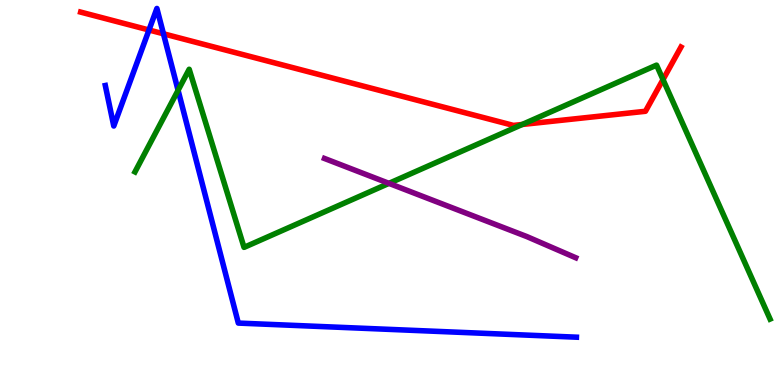[{'lines': ['blue', 'red'], 'intersections': [{'x': 1.92, 'y': 9.22}, {'x': 2.11, 'y': 9.12}]}, {'lines': ['green', 'red'], 'intersections': [{'x': 6.74, 'y': 6.77}, {'x': 8.55, 'y': 7.93}]}, {'lines': ['purple', 'red'], 'intersections': []}, {'lines': ['blue', 'green'], 'intersections': [{'x': 2.3, 'y': 7.65}]}, {'lines': ['blue', 'purple'], 'intersections': []}, {'lines': ['green', 'purple'], 'intersections': [{'x': 5.02, 'y': 5.24}]}]